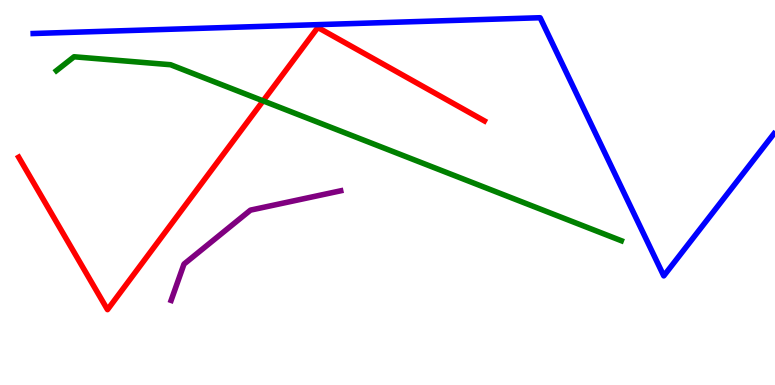[{'lines': ['blue', 'red'], 'intersections': []}, {'lines': ['green', 'red'], 'intersections': [{'x': 3.4, 'y': 7.38}]}, {'lines': ['purple', 'red'], 'intersections': []}, {'lines': ['blue', 'green'], 'intersections': []}, {'lines': ['blue', 'purple'], 'intersections': []}, {'lines': ['green', 'purple'], 'intersections': []}]